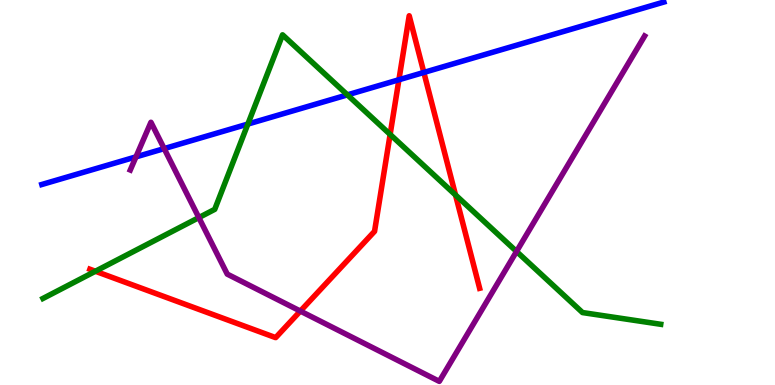[{'lines': ['blue', 'red'], 'intersections': [{'x': 5.15, 'y': 7.93}, {'x': 5.47, 'y': 8.12}]}, {'lines': ['green', 'red'], 'intersections': [{'x': 1.23, 'y': 2.95}, {'x': 5.03, 'y': 6.51}, {'x': 5.88, 'y': 4.94}]}, {'lines': ['purple', 'red'], 'intersections': [{'x': 3.88, 'y': 1.92}]}, {'lines': ['blue', 'green'], 'intersections': [{'x': 3.2, 'y': 6.78}, {'x': 4.48, 'y': 7.54}]}, {'lines': ['blue', 'purple'], 'intersections': [{'x': 1.75, 'y': 5.93}, {'x': 2.12, 'y': 6.14}]}, {'lines': ['green', 'purple'], 'intersections': [{'x': 2.57, 'y': 4.35}, {'x': 6.67, 'y': 3.47}]}]